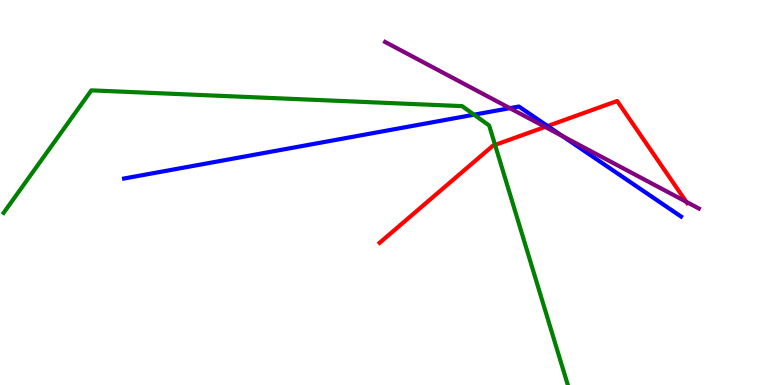[{'lines': ['blue', 'red'], 'intersections': [{'x': 7.07, 'y': 6.73}]}, {'lines': ['green', 'red'], 'intersections': [{'x': 6.39, 'y': 6.24}]}, {'lines': ['purple', 'red'], 'intersections': [{'x': 7.03, 'y': 6.7}, {'x': 8.86, 'y': 4.76}]}, {'lines': ['blue', 'green'], 'intersections': [{'x': 6.12, 'y': 7.02}]}, {'lines': ['blue', 'purple'], 'intersections': [{'x': 6.58, 'y': 7.19}, {'x': 7.26, 'y': 6.47}]}, {'lines': ['green', 'purple'], 'intersections': []}]